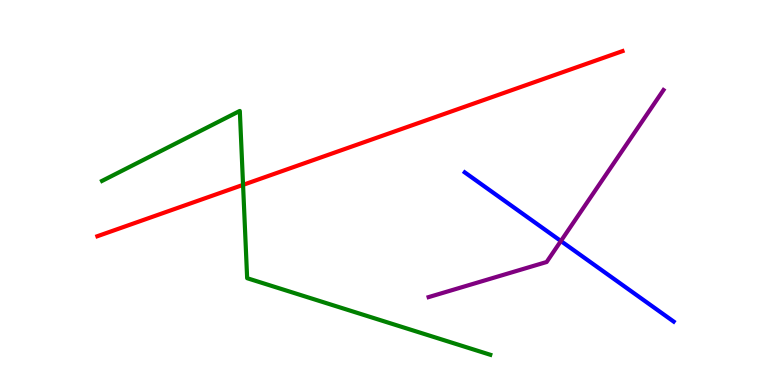[{'lines': ['blue', 'red'], 'intersections': []}, {'lines': ['green', 'red'], 'intersections': [{'x': 3.14, 'y': 5.2}]}, {'lines': ['purple', 'red'], 'intersections': []}, {'lines': ['blue', 'green'], 'intersections': []}, {'lines': ['blue', 'purple'], 'intersections': [{'x': 7.24, 'y': 3.74}]}, {'lines': ['green', 'purple'], 'intersections': []}]